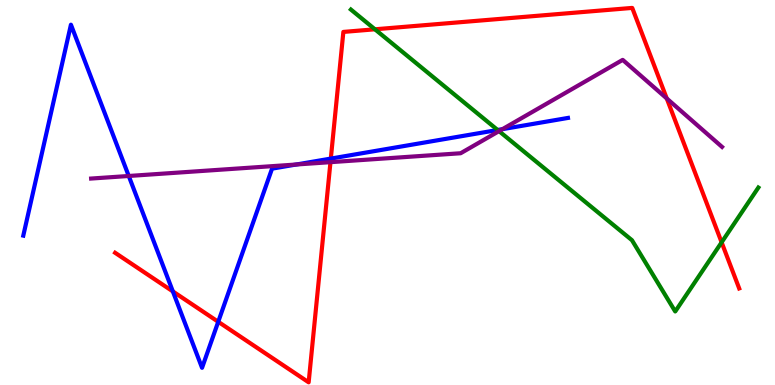[{'lines': ['blue', 'red'], 'intersections': [{'x': 2.23, 'y': 2.43}, {'x': 2.82, 'y': 1.64}, {'x': 4.27, 'y': 5.88}]}, {'lines': ['green', 'red'], 'intersections': [{'x': 4.84, 'y': 9.24}, {'x': 9.31, 'y': 3.71}]}, {'lines': ['purple', 'red'], 'intersections': [{'x': 4.26, 'y': 5.79}, {'x': 8.6, 'y': 7.44}]}, {'lines': ['blue', 'green'], 'intersections': [{'x': 6.42, 'y': 6.62}]}, {'lines': ['blue', 'purple'], 'intersections': [{'x': 1.66, 'y': 5.43}, {'x': 3.82, 'y': 5.73}, {'x': 6.48, 'y': 6.65}]}, {'lines': ['green', 'purple'], 'intersections': [{'x': 6.44, 'y': 6.59}]}]